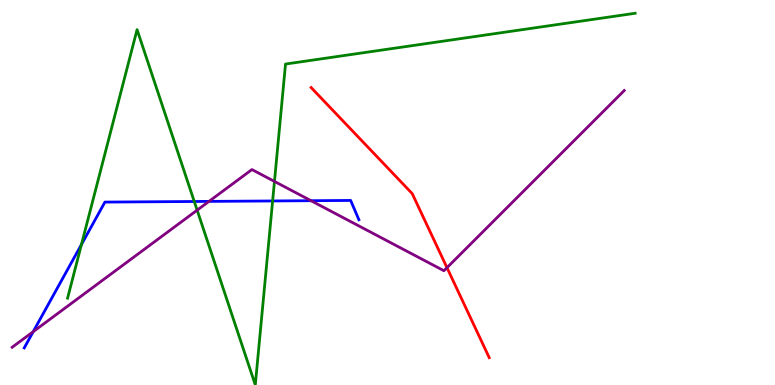[{'lines': ['blue', 'red'], 'intersections': []}, {'lines': ['green', 'red'], 'intersections': []}, {'lines': ['purple', 'red'], 'intersections': [{'x': 5.77, 'y': 3.05}]}, {'lines': ['blue', 'green'], 'intersections': [{'x': 1.05, 'y': 3.65}, {'x': 2.51, 'y': 4.77}, {'x': 3.52, 'y': 4.78}]}, {'lines': ['blue', 'purple'], 'intersections': [{'x': 0.429, 'y': 1.39}, {'x': 2.7, 'y': 4.77}, {'x': 4.01, 'y': 4.79}]}, {'lines': ['green', 'purple'], 'intersections': [{'x': 2.54, 'y': 4.54}, {'x': 3.54, 'y': 5.29}]}]